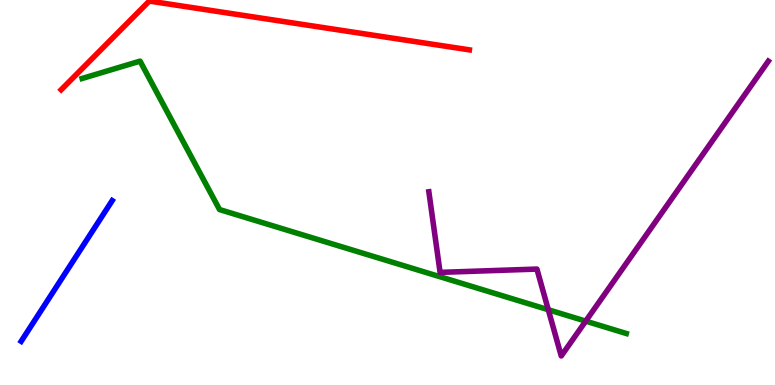[{'lines': ['blue', 'red'], 'intersections': []}, {'lines': ['green', 'red'], 'intersections': []}, {'lines': ['purple', 'red'], 'intersections': []}, {'lines': ['blue', 'green'], 'intersections': []}, {'lines': ['blue', 'purple'], 'intersections': []}, {'lines': ['green', 'purple'], 'intersections': [{'x': 7.07, 'y': 1.96}, {'x': 7.56, 'y': 1.66}]}]